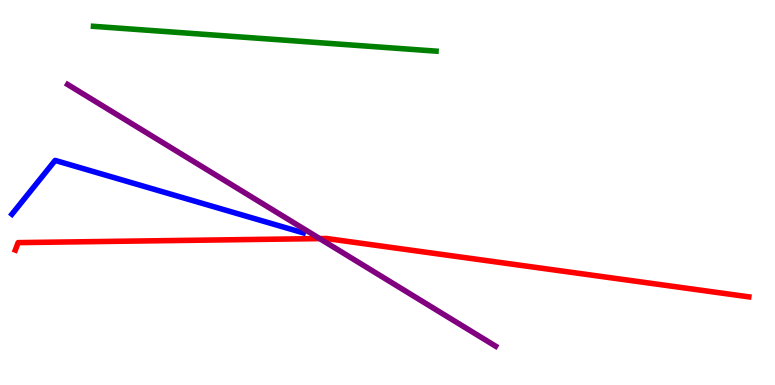[{'lines': ['blue', 'red'], 'intersections': []}, {'lines': ['green', 'red'], 'intersections': []}, {'lines': ['purple', 'red'], 'intersections': [{'x': 4.12, 'y': 3.8}]}, {'lines': ['blue', 'green'], 'intersections': []}, {'lines': ['blue', 'purple'], 'intersections': []}, {'lines': ['green', 'purple'], 'intersections': []}]